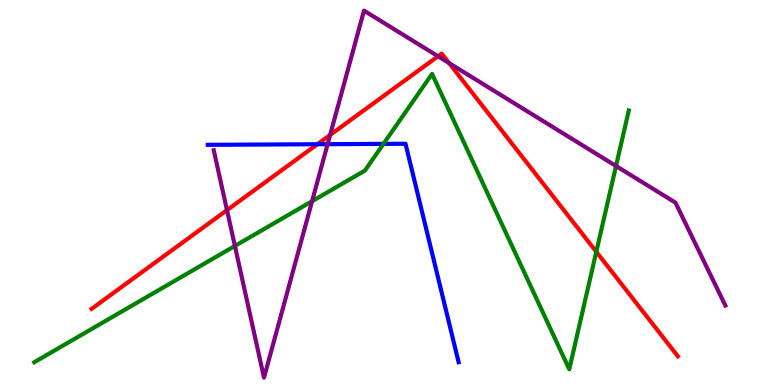[{'lines': ['blue', 'red'], 'intersections': [{'x': 4.1, 'y': 6.25}]}, {'lines': ['green', 'red'], 'intersections': [{'x': 7.69, 'y': 3.46}]}, {'lines': ['purple', 'red'], 'intersections': [{'x': 2.93, 'y': 4.54}, {'x': 4.26, 'y': 6.49}, {'x': 5.65, 'y': 8.54}, {'x': 5.79, 'y': 8.36}]}, {'lines': ['blue', 'green'], 'intersections': [{'x': 4.95, 'y': 6.26}]}, {'lines': ['blue', 'purple'], 'intersections': [{'x': 4.23, 'y': 6.26}]}, {'lines': ['green', 'purple'], 'intersections': [{'x': 3.03, 'y': 3.61}, {'x': 4.03, 'y': 4.77}, {'x': 7.95, 'y': 5.69}]}]